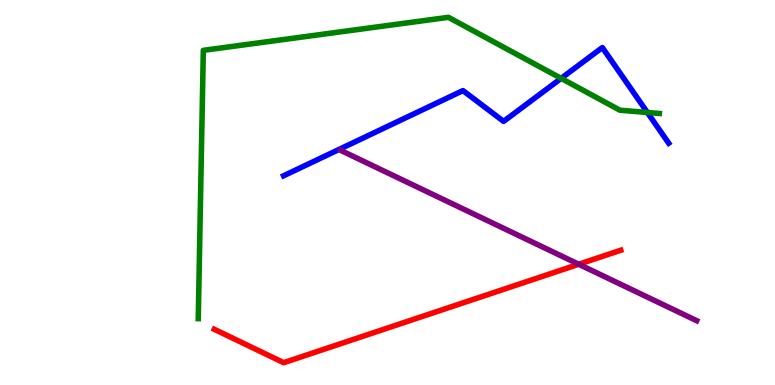[{'lines': ['blue', 'red'], 'intersections': []}, {'lines': ['green', 'red'], 'intersections': []}, {'lines': ['purple', 'red'], 'intersections': [{'x': 7.47, 'y': 3.14}]}, {'lines': ['blue', 'green'], 'intersections': [{'x': 7.24, 'y': 7.96}, {'x': 8.35, 'y': 7.08}]}, {'lines': ['blue', 'purple'], 'intersections': []}, {'lines': ['green', 'purple'], 'intersections': []}]